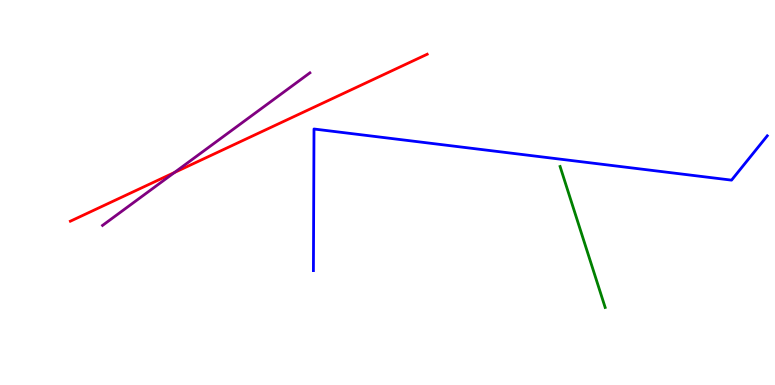[{'lines': ['blue', 'red'], 'intersections': []}, {'lines': ['green', 'red'], 'intersections': []}, {'lines': ['purple', 'red'], 'intersections': [{'x': 2.25, 'y': 5.52}]}, {'lines': ['blue', 'green'], 'intersections': []}, {'lines': ['blue', 'purple'], 'intersections': []}, {'lines': ['green', 'purple'], 'intersections': []}]